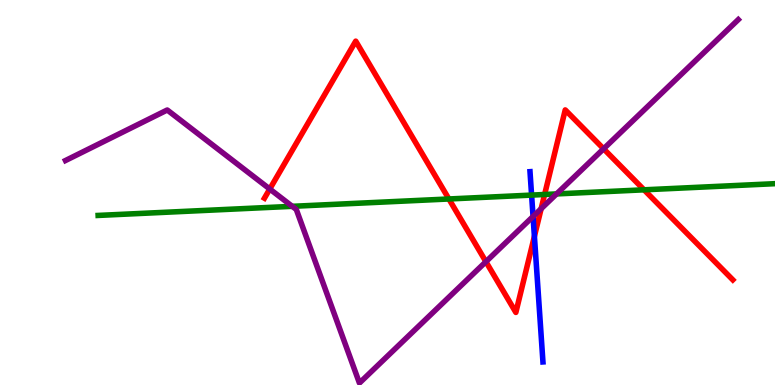[{'lines': ['blue', 'red'], 'intersections': [{'x': 6.9, 'y': 3.86}]}, {'lines': ['green', 'red'], 'intersections': [{'x': 5.79, 'y': 4.83}, {'x': 7.03, 'y': 4.95}, {'x': 8.31, 'y': 5.07}]}, {'lines': ['purple', 'red'], 'intersections': [{'x': 3.48, 'y': 5.09}, {'x': 6.27, 'y': 3.2}, {'x': 6.98, 'y': 4.58}, {'x': 7.79, 'y': 6.13}]}, {'lines': ['blue', 'green'], 'intersections': [{'x': 6.86, 'y': 4.93}]}, {'lines': ['blue', 'purple'], 'intersections': [{'x': 6.88, 'y': 4.38}]}, {'lines': ['green', 'purple'], 'intersections': [{'x': 3.77, 'y': 4.64}, {'x': 7.18, 'y': 4.96}]}]